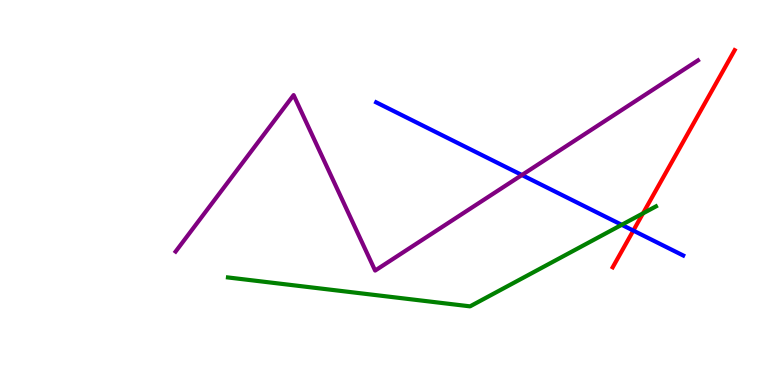[{'lines': ['blue', 'red'], 'intersections': [{'x': 8.17, 'y': 4.01}]}, {'lines': ['green', 'red'], 'intersections': [{'x': 8.3, 'y': 4.46}]}, {'lines': ['purple', 'red'], 'intersections': []}, {'lines': ['blue', 'green'], 'intersections': [{'x': 8.02, 'y': 4.16}]}, {'lines': ['blue', 'purple'], 'intersections': [{'x': 6.73, 'y': 5.45}]}, {'lines': ['green', 'purple'], 'intersections': []}]